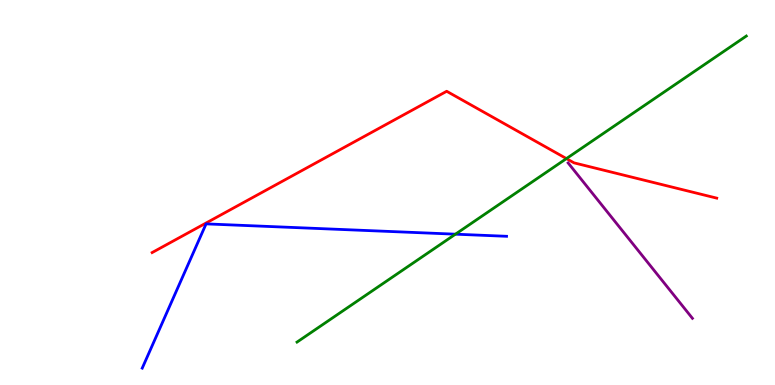[{'lines': ['blue', 'red'], 'intersections': []}, {'lines': ['green', 'red'], 'intersections': [{'x': 7.31, 'y': 5.88}]}, {'lines': ['purple', 'red'], 'intersections': []}, {'lines': ['blue', 'green'], 'intersections': [{'x': 5.88, 'y': 3.92}]}, {'lines': ['blue', 'purple'], 'intersections': []}, {'lines': ['green', 'purple'], 'intersections': []}]